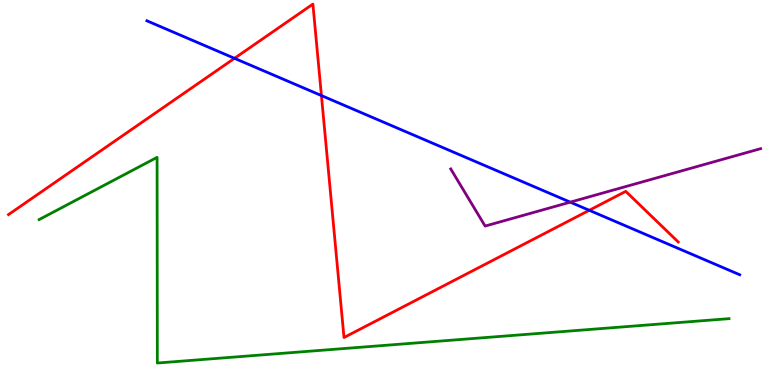[{'lines': ['blue', 'red'], 'intersections': [{'x': 3.03, 'y': 8.49}, {'x': 4.15, 'y': 7.52}, {'x': 7.6, 'y': 4.54}]}, {'lines': ['green', 'red'], 'intersections': []}, {'lines': ['purple', 'red'], 'intersections': []}, {'lines': ['blue', 'green'], 'intersections': []}, {'lines': ['blue', 'purple'], 'intersections': [{'x': 7.36, 'y': 4.75}]}, {'lines': ['green', 'purple'], 'intersections': []}]